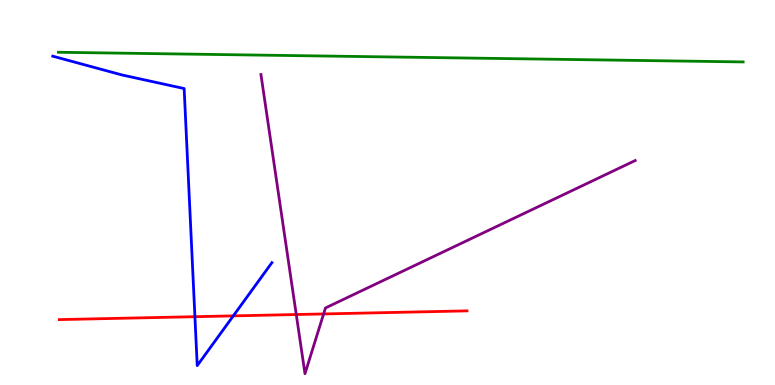[{'lines': ['blue', 'red'], 'intersections': [{'x': 2.52, 'y': 1.77}, {'x': 3.01, 'y': 1.8}]}, {'lines': ['green', 'red'], 'intersections': []}, {'lines': ['purple', 'red'], 'intersections': [{'x': 3.82, 'y': 1.83}, {'x': 4.18, 'y': 1.85}]}, {'lines': ['blue', 'green'], 'intersections': []}, {'lines': ['blue', 'purple'], 'intersections': []}, {'lines': ['green', 'purple'], 'intersections': []}]